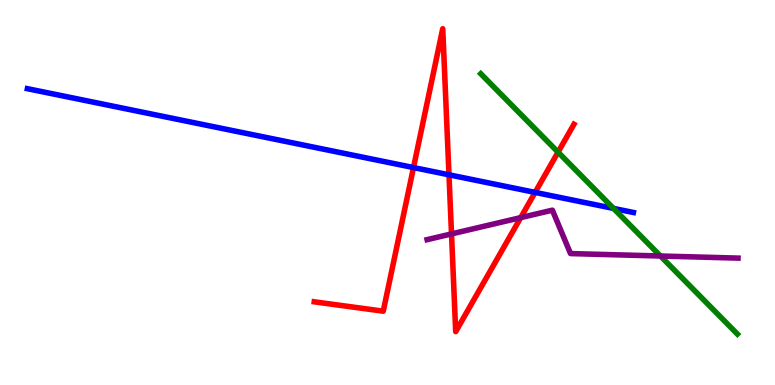[{'lines': ['blue', 'red'], 'intersections': [{'x': 5.34, 'y': 5.65}, {'x': 5.79, 'y': 5.46}, {'x': 6.9, 'y': 5.0}]}, {'lines': ['green', 'red'], 'intersections': [{'x': 7.2, 'y': 6.05}]}, {'lines': ['purple', 'red'], 'intersections': [{'x': 5.83, 'y': 3.92}, {'x': 6.72, 'y': 4.35}]}, {'lines': ['blue', 'green'], 'intersections': [{'x': 7.92, 'y': 4.59}]}, {'lines': ['blue', 'purple'], 'intersections': []}, {'lines': ['green', 'purple'], 'intersections': [{'x': 8.52, 'y': 3.35}]}]